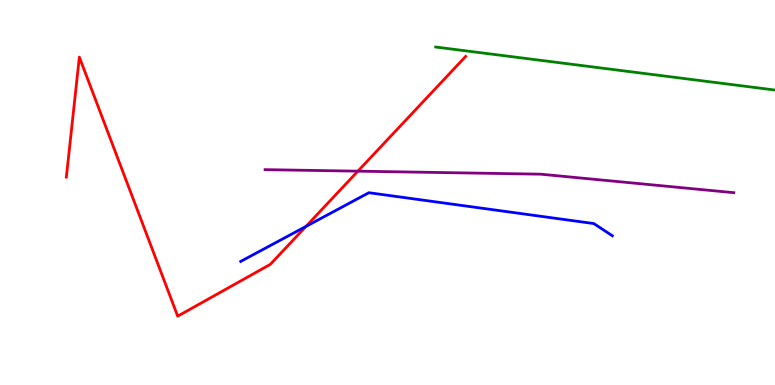[{'lines': ['blue', 'red'], 'intersections': [{'x': 3.95, 'y': 4.12}]}, {'lines': ['green', 'red'], 'intersections': []}, {'lines': ['purple', 'red'], 'intersections': [{'x': 4.62, 'y': 5.55}]}, {'lines': ['blue', 'green'], 'intersections': []}, {'lines': ['blue', 'purple'], 'intersections': []}, {'lines': ['green', 'purple'], 'intersections': []}]